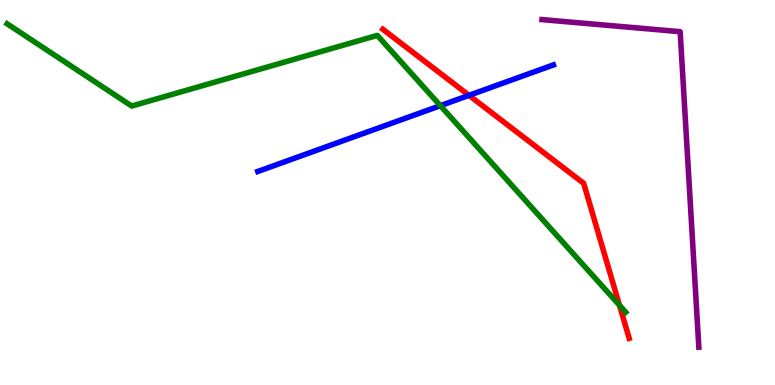[{'lines': ['blue', 'red'], 'intersections': [{'x': 6.05, 'y': 7.52}]}, {'lines': ['green', 'red'], 'intersections': [{'x': 7.99, 'y': 2.07}]}, {'lines': ['purple', 'red'], 'intersections': []}, {'lines': ['blue', 'green'], 'intersections': [{'x': 5.68, 'y': 7.26}]}, {'lines': ['blue', 'purple'], 'intersections': []}, {'lines': ['green', 'purple'], 'intersections': []}]